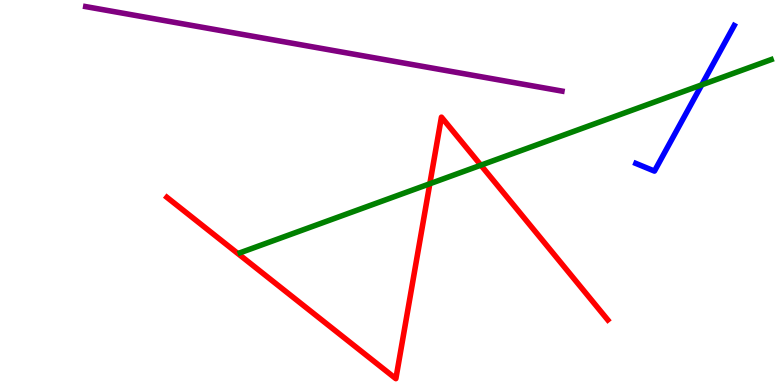[{'lines': ['blue', 'red'], 'intersections': []}, {'lines': ['green', 'red'], 'intersections': [{'x': 5.55, 'y': 5.23}, {'x': 6.2, 'y': 5.71}]}, {'lines': ['purple', 'red'], 'intersections': []}, {'lines': ['blue', 'green'], 'intersections': [{'x': 9.05, 'y': 7.8}]}, {'lines': ['blue', 'purple'], 'intersections': []}, {'lines': ['green', 'purple'], 'intersections': []}]